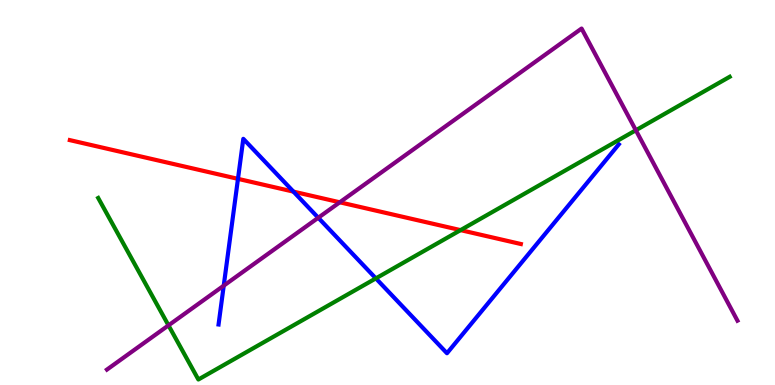[{'lines': ['blue', 'red'], 'intersections': [{'x': 3.07, 'y': 5.35}, {'x': 3.79, 'y': 5.02}]}, {'lines': ['green', 'red'], 'intersections': [{'x': 5.94, 'y': 4.02}]}, {'lines': ['purple', 'red'], 'intersections': [{'x': 4.38, 'y': 4.75}]}, {'lines': ['blue', 'green'], 'intersections': [{'x': 4.85, 'y': 2.77}]}, {'lines': ['blue', 'purple'], 'intersections': [{'x': 2.89, 'y': 2.58}, {'x': 4.11, 'y': 4.34}]}, {'lines': ['green', 'purple'], 'intersections': [{'x': 2.17, 'y': 1.55}, {'x': 8.2, 'y': 6.62}]}]